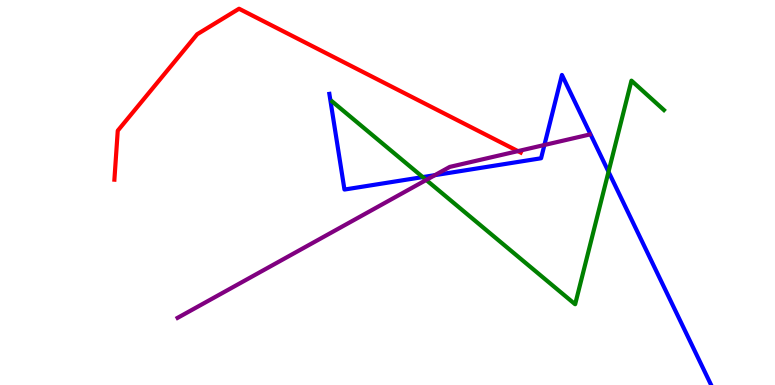[{'lines': ['blue', 'red'], 'intersections': []}, {'lines': ['green', 'red'], 'intersections': []}, {'lines': ['purple', 'red'], 'intersections': [{'x': 6.68, 'y': 6.07}]}, {'lines': ['blue', 'green'], 'intersections': [{'x': 5.45, 'y': 5.4}, {'x': 7.85, 'y': 5.54}]}, {'lines': ['blue', 'purple'], 'intersections': [{'x': 5.61, 'y': 5.45}, {'x': 7.02, 'y': 6.23}]}, {'lines': ['green', 'purple'], 'intersections': [{'x': 5.5, 'y': 5.33}]}]